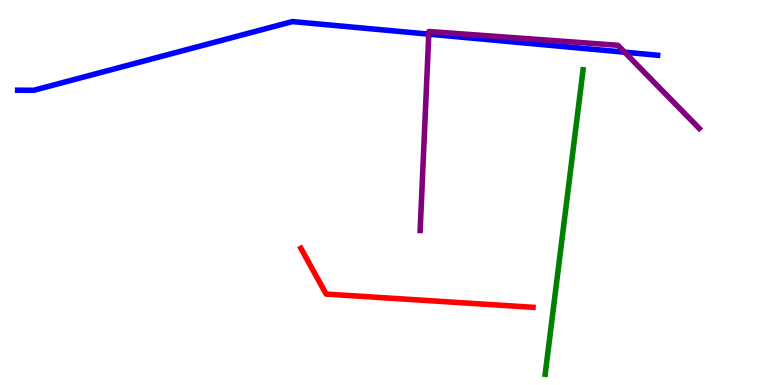[{'lines': ['blue', 'red'], 'intersections': []}, {'lines': ['green', 'red'], 'intersections': []}, {'lines': ['purple', 'red'], 'intersections': []}, {'lines': ['blue', 'green'], 'intersections': []}, {'lines': ['blue', 'purple'], 'intersections': [{'x': 5.53, 'y': 9.11}, {'x': 8.06, 'y': 8.64}]}, {'lines': ['green', 'purple'], 'intersections': []}]